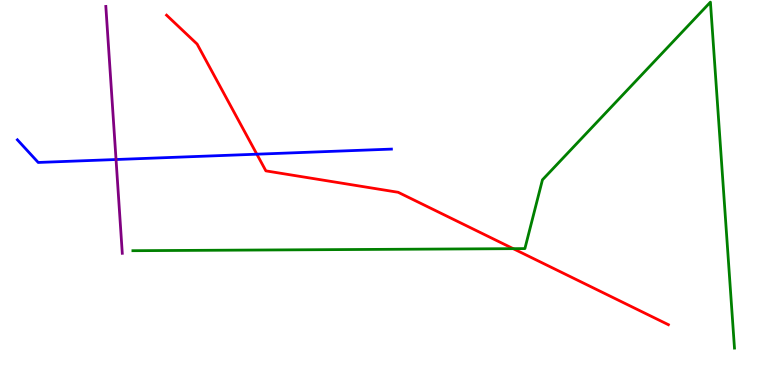[{'lines': ['blue', 'red'], 'intersections': [{'x': 3.31, 'y': 5.99}]}, {'lines': ['green', 'red'], 'intersections': [{'x': 6.62, 'y': 3.54}]}, {'lines': ['purple', 'red'], 'intersections': []}, {'lines': ['blue', 'green'], 'intersections': []}, {'lines': ['blue', 'purple'], 'intersections': [{'x': 1.5, 'y': 5.86}]}, {'lines': ['green', 'purple'], 'intersections': []}]